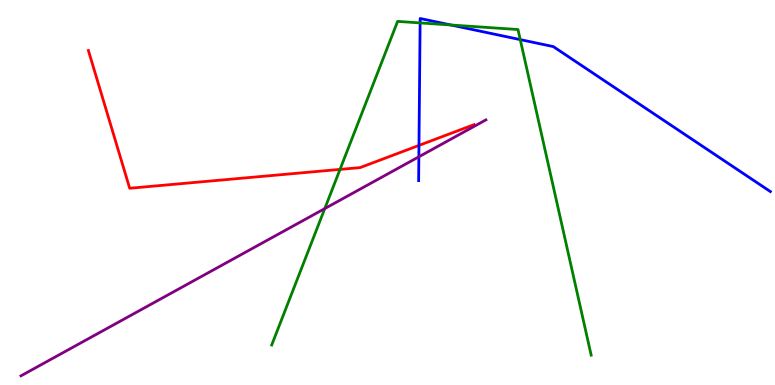[{'lines': ['blue', 'red'], 'intersections': [{'x': 5.41, 'y': 6.22}]}, {'lines': ['green', 'red'], 'intersections': [{'x': 4.39, 'y': 5.6}]}, {'lines': ['purple', 'red'], 'intersections': []}, {'lines': ['blue', 'green'], 'intersections': [{'x': 5.42, 'y': 9.4}, {'x': 5.82, 'y': 9.35}, {'x': 6.71, 'y': 8.97}]}, {'lines': ['blue', 'purple'], 'intersections': [{'x': 5.4, 'y': 5.93}]}, {'lines': ['green', 'purple'], 'intersections': [{'x': 4.19, 'y': 4.58}]}]